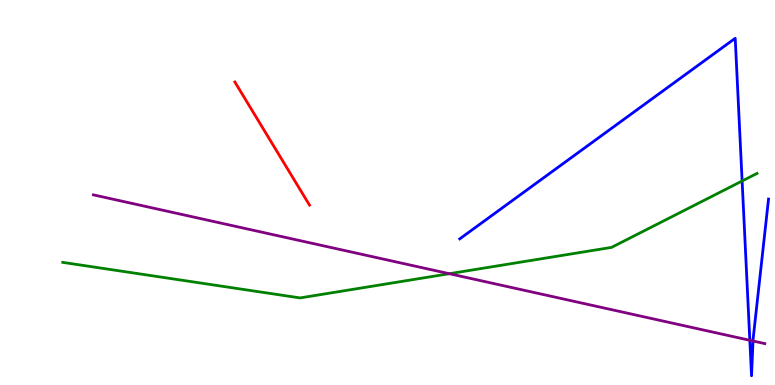[{'lines': ['blue', 'red'], 'intersections': []}, {'lines': ['green', 'red'], 'intersections': []}, {'lines': ['purple', 'red'], 'intersections': []}, {'lines': ['blue', 'green'], 'intersections': [{'x': 9.58, 'y': 5.3}]}, {'lines': ['blue', 'purple'], 'intersections': [{'x': 9.68, 'y': 1.16}, {'x': 9.72, 'y': 1.14}]}, {'lines': ['green', 'purple'], 'intersections': [{'x': 5.8, 'y': 2.89}]}]